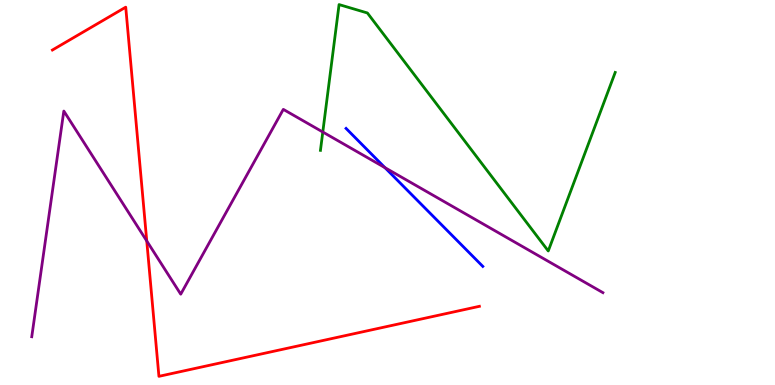[{'lines': ['blue', 'red'], 'intersections': []}, {'lines': ['green', 'red'], 'intersections': []}, {'lines': ['purple', 'red'], 'intersections': [{'x': 1.89, 'y': 3.74}]}, {'lines': ['blue', 'green'], 'intersections': []}, {'lines': ['blue', 'purple'], 'intersections': [{'x': 4.97, 'y': 5.65}]}, {'lines': ['green', 'purple'], 'intersections': [{'x': 4.17, 'y': 6.57}]}]